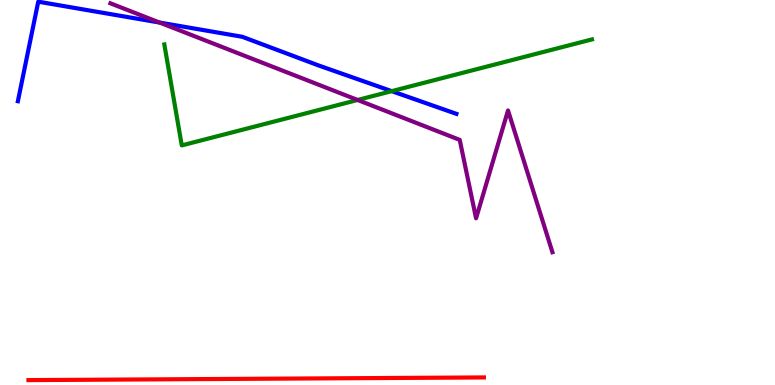[{'lines': ['blue', 'red'], 'intersections': []}, {'lines': ['green', 'red'], 'intersections': []}, {'lines': ['purple', 'red'], 'intersections': []}, {'lines': ['blue', 'green'], 'intersections': [{'x': 5.05, 'y': 7.63}]}, {'lines': ['blue', 'purple'], 'intersections': [{'x': 2.06, 'y': 9.41}]}, {'lines': ['green', 'purple'], 'intersections': [{'x': 4.61, 'y': 7.4}]}]